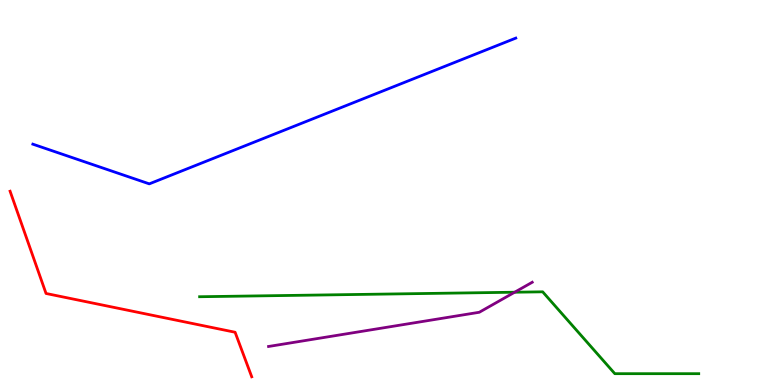[{'lines': ['blue', 'red'], 'intersections': []}, {'lines': ['green', 'red'], 'intersections': []}, {'lines': ['purple', 'red'], 'intersections': []}, {'lines': ['blue', 'green'], 'intersections': []}, {'lines': ['blue', 'purple'], 'intersections': []}, {'lines': ['green', 'purple'], 'intersections': [{'x': 6.64, 'y': 2.41}]}]